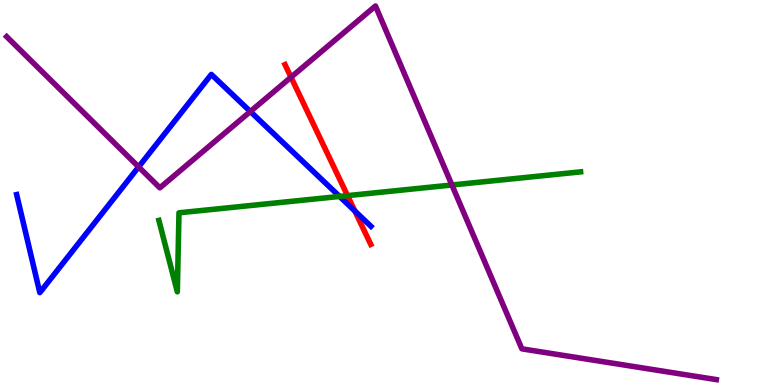[{'lines': ['blue', 'red'], 'intersections': [{'x': 4.58, 'y': 4.52}]}, {'lines': ['green', 'red'], 'intersections': [{'x': 4.48, 'y': 4.92}]}, {'lines': ['purple', 'red'], 'intersections': [{'x': 3.76, 'y': 7.99}]}, {'lines': ['blue', 'green'], 'intersections': [{'x': 4.38, 'y': 4.9}]}, {'lines': ['blue', 'purple'], 'intersections': [{'x': 1.79, 'y': 5.66}, {'x': 3.23, 'y': 7.1}]}, {'lines': ['green', 'purple'], 'intersections': [{'x': 5.83, 'y': 5.2}]}]